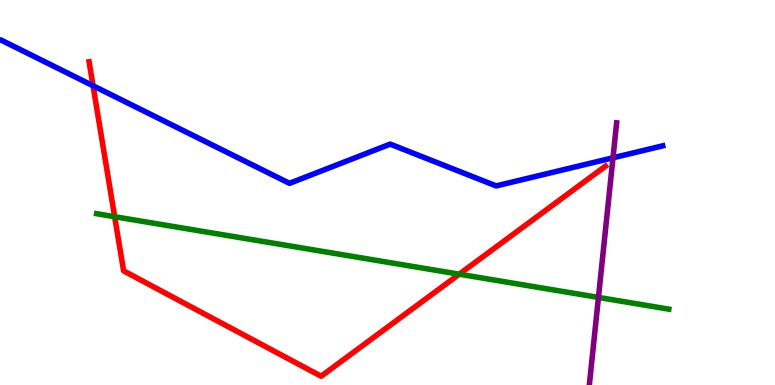[{'lines': ['blue', 'red'], 'intersections': [{'x': 1.2, 'y': 7.77}]}, {'lines': ['green', 'red'], 'intersections': [{'x': 1.48, 'y': 4.37}, {'x': 5.93, 'y': 2.88}]}, {'lines': ['purple', 'red'], 'intersections': []}, {'lines': ['blue', 'green'], 'intersections': []}, {'lines': ['blue', 'purple'], 'intersections': [{'x': 7.91, 'y': 5.9}]}, {'lines': ['green', 'purple'], 'intersections': [{'x': 7.72, 'y': 2.27}]}]